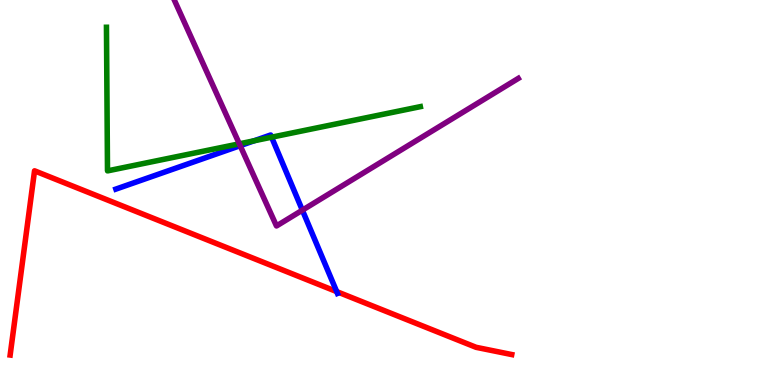[{'lines': ['blue', 'red'], 'intersections': [{'x': 4.34, 'y': 2.43}]}, {'lines': ['green', 'red'], 'intersections': []}, {'lines': ['purple', 'red'], 'intersections': []}, {'lines': ['blue', 'green'], 'intersections': [{'x': 3.28, 'y': 6.34}, {'x': 3.5, 'y': 6.44}]}, {'lines': ['blue', 'purple'], 'intersections': [{'x': 3.1, 'y': 6.22}, {'x': 3.9, 'y': 4.54}]}, {'lines': ['green', 'purple'], 'intersections': [{'x': 3.09, 'y': 6.26}]}]